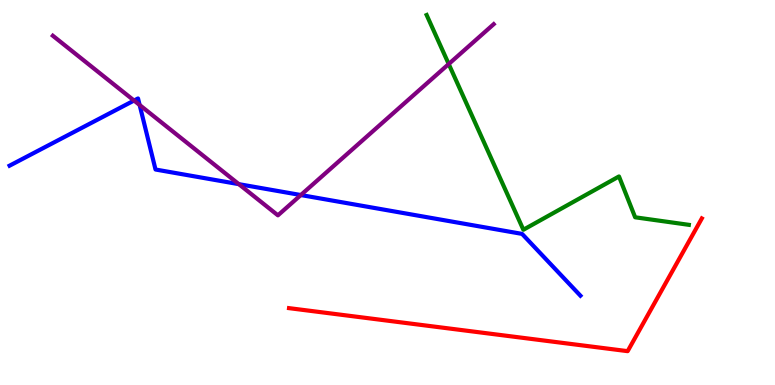[{'lines': ['blue', 'red'], 'intersections': []}, {'lines': ['green', 'red'], 'intersections': []}, {'lines': ['purple', 'red'], 'intersections': []}, {'lines': ['blue', 'green'], 'intersections': []}, {'lines': ['blue', 'purple'], 'intersections': [{'x': 1.73, 'y': 7.39}, {'x': 1.8, 'y': 7.27}, {'x': 3.08, 'y': 5.22}, {'x': 3.88, 'y': 4.93}]}, {'lines': ['green', 'purple'], 'intersections': [{'x': 5.79, 'y': 8.34}]}]